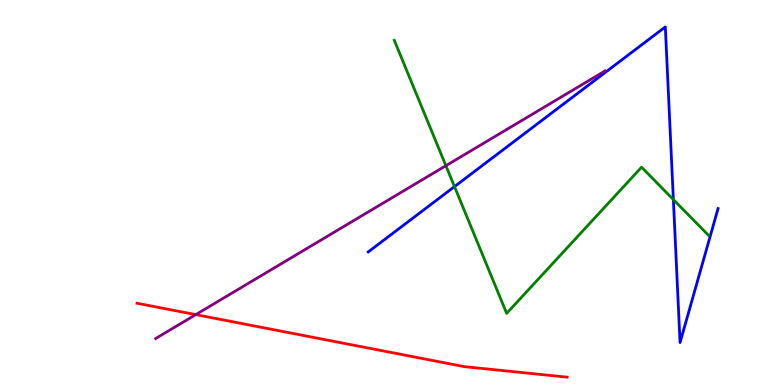[{'lines': ['blue', 'red'], 'intersections': []}, {'lines': ['green', 'red'], 'intersections': []}, {'lines': ['purple', 'red'], 'intersections': [{'x': 2.53, 'y': 1.83}]}, {'lines': ['blue', 'green'], 'intersections': [{'x': 5.86, 'y': 5.15}, {'x': 8.69, 'y': 4.82}]}, {'lines': ['blue', 'purple'], 'intersections': []}, {'lines': ['green', 'purple'], 'intersections': [{'x': 5.75, 'y': 5.7}]}]